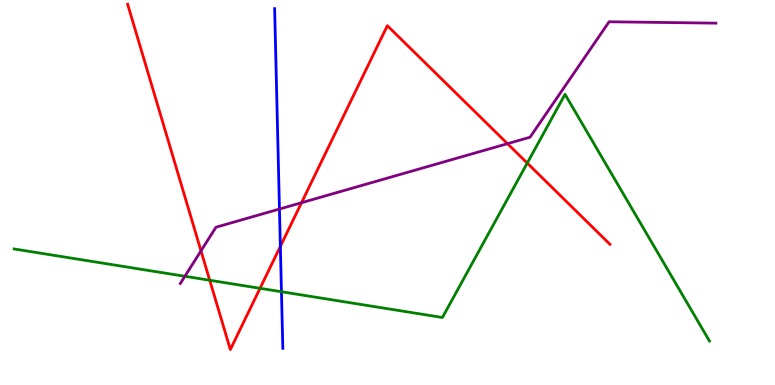[{'lines': ['blue', 'red'], 'intersections': [{'x': 3.62, 'y': 3.6}]}, {'lines': ['green', 'red'], 'intersections': [{'x': 2.71, 'y': 2.72}, {'x': 3.36, 'y': 2.51}, {'x': 6.8, 'y': 5.76}]}, {'lines': ['purple', 'red'], 'intersections': [{'x': 2.59, 'y': 3.48}, {'x': 3.89, 'y': 4.73}, {'x': 6.55, 'y': 6.27}]}, {'lines': ['blue', 'green'], 'intersections': [{'x': 3.63, 'y': 2.42}]}, {'lines': ['blue', 'purple'], 'intersections': [{'x': 3.61, 'y': 4.57}]}, {'lines': ['green', 'purple'], 'intersections': [{'x': 2.39, 'y': 2.82}]}]